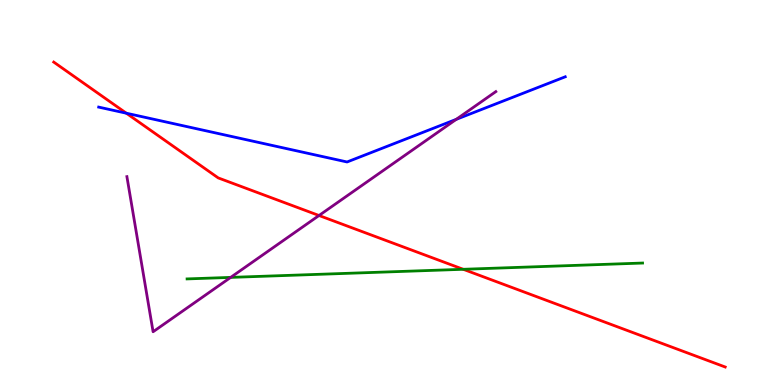[{'lines': ['blue', 'red'], 'intersections': [{'x': 1.63, 'y': 7.06}]}, {'lines': ['green', 'red'], 'intersections': [{'x': 5.98, 'y': 3.01}]}, {'lines': ['purple', 'red'], 'intersections': [{'x': 4.12, 'y': 4.4}]}, {'lines': ['blue', 'green'], 'intersections': []}, {'lines': ['blue', 'purple'], 'intersections': [{'x': 5.89, 'y': 6.9}]}, {'lines': ['green', 'purple'], 'intersections': [{'x': 2.98, 'y': 2.79}]}]